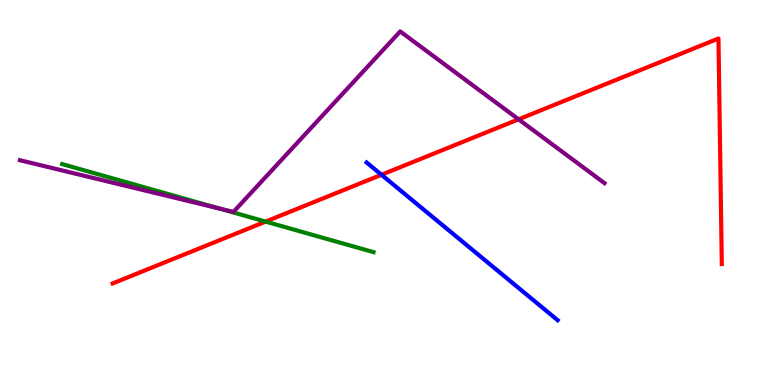[{'lines': ['blue', 'red'], 'intersections': [{'x': 4.92, 'y': 5.46}]}, {'lines': ['green', 'red'], 'intersections': [{'x': 3.43, 'y': 4.24}]}, {'lines': ['purple', 'red'], 'intersections': [{'x': 6.69, 'y': 6.9}]}, {'lines': ['blue', 'green'], 'intersections': []}, {'lines': ['blue', 'purple'], 'intersections': []}, {'lines': ['green', 'purple'], 'intersections': [{'x': 2.83, 'y': 4.59}]}]